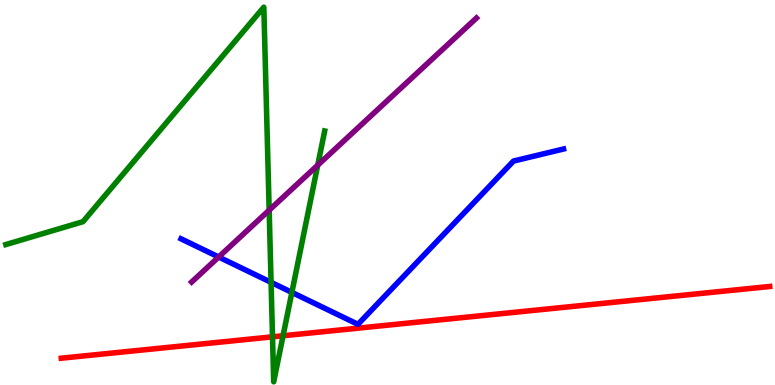[{'lines': ['blue', 'red'], 'intersections': []}, {'lines': ['green', 'red'], 'intersections': [{'x': 3.52, 'y': 1.25}, {'x': 3.65, 'y': 1.28}]}, {'lines': ['purple', 'red'], 'intersections': []}, {'lines': ['blue', 'green'], 'intersections': [{'x': 3.5, 'y': 2.67}, {'x': 3.77, 'y': 2.41}]}, {'lines': ['blue', 'purple'], 'intersections': [{'x': 2.82, 'y': 3.32}]}, {'lines': ['green', 'purple'], 'intersections': [{'x': 3.47, 'y': 4.54}, {'x': 4.1, 'y': 5.71}]}]